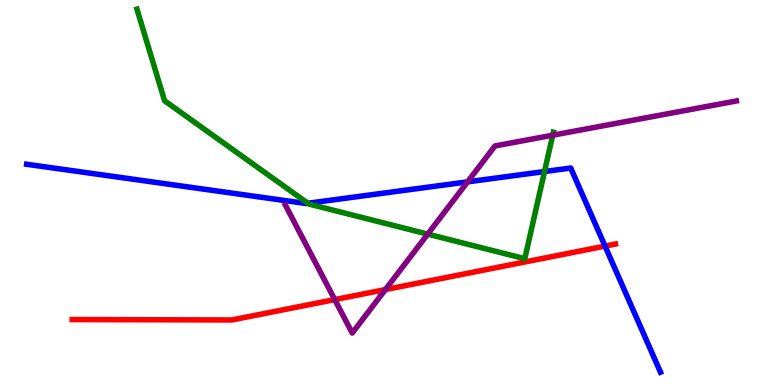[{'lines': ['blue', 'red'], 'intersections': [{'x': 7.81, 'y': 3.61}]}, {'lines': ['green', 'red'], 'intersections': []}, {'lines': ['purple', 'red'], 'intersections': [{'x': 4.32, 'y': 2.22}, {'x': 4.97, 'y': 2.48}]}, {'lines': ['blue', 'green'], 'intersections': [{'x': 3.97, 'y': 4.72}, {'x': 7.03, 'y': 5.54}]}, {'lines': ['blue', 'purple'], 'intersections': [{'x': 6.03, 'y': 5.28}]}, {'lines': ['green', 'purple'], 'intersections': [{'x': 5.52, 'y': 3.92}, {'x': 7.13, 'y': 6.49}]}]